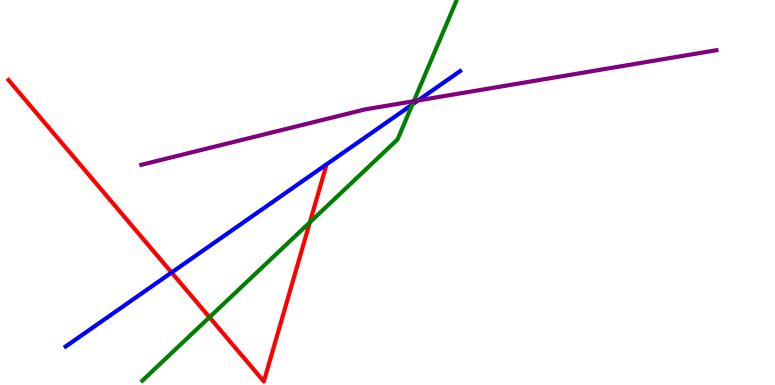[{'lines': ['blue', 'red'], 'intersections': [{'x': 2.21, 'y': 2.92}]}, {'lines': ['green', 'red'], 'intersections': [{'x': 2.7, 'y': 1.76}, {'x': 4.0, 'y': 4.23}]}, {'lines': ['purple', 'red'], 'intersections': []}, {'lines': ['blue', 'green'], 'intersections': [{'x': 5.32, 'y': 7.29}]}, {'lines': ['blue', 'purple'], 'intersections': [{'x': 5.39, 'y': 7.39}]}, {'lines': ['green', 'purple'], 'intersections': [{'x': 5.34, 'y': 7.37}]}]